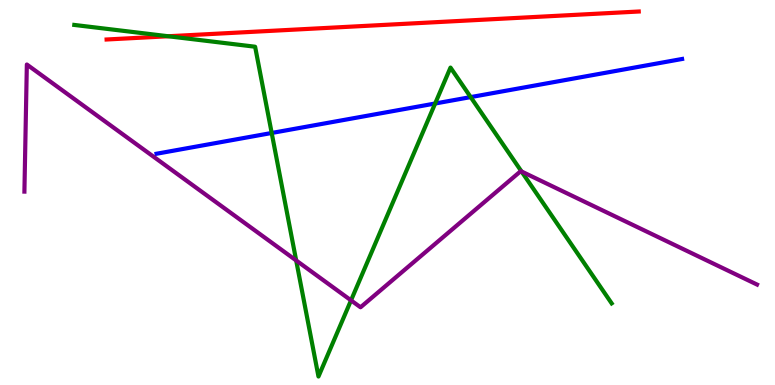[{'lines': ['blue', 'red'], 'intersections': []}, {'lines': ['green', 'red'], 'intersections': [{'x': 2.17, 'y': 9.06}]}, {'lines': ['purple', 'red'], 'intersections': []}, {'lines': ['blue', 'green'], 'intersections': [{'x': 3.51, 'y': 6.55}, {'x': 5.61, 'y': 7.31}, {'x': 6.07, 'y': 7.48}]}, {'lines': ['blue', 'purple'], 'intersections': []}, {'lines': ['green', 'purple'], 'intersections': [{'x': 3.82, 'y': 3.23}, {'x': 4.53, 'y': 2.2}, {'x': 6.73, 'y': 5.55}]}]